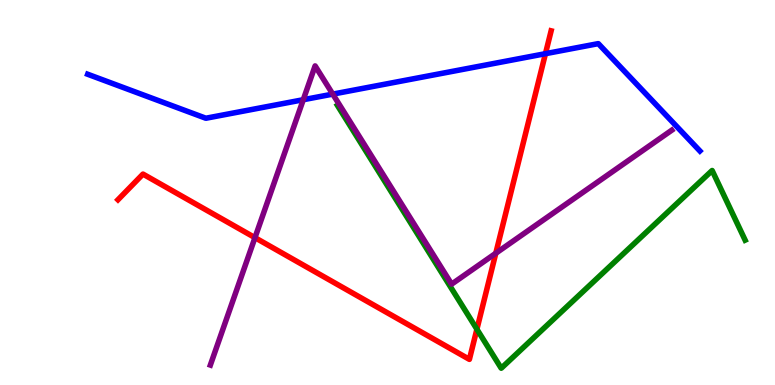[{'lines': ['blue', 'red'], 'intersections': [{'x': 7.04, 'y': 8.61}]}, {'lines': ['green', 'red'], 'intersections': [{'x': 6.15, 'y': 1.45}]}, {'lines': ['purple', 'red'], 'intersections': [{'x': 3.29, 'y': 3.83}, {'x': 6.4, 'y': 3.42}]}, {'lines': ['blue', 'green'], 'intersections': []}, {'lines': ['blue', 'purple'], 'intersections': [{'x': 3.91, 'y': 7.41}, {'x': 4.29, 'y': 7.56}]}, {'lines': ['green', 'purple'], 'intersections': []}]